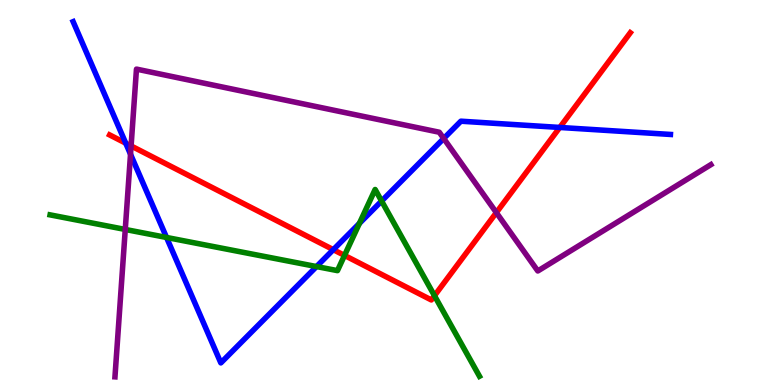[{'lines': ['blue', 'red'], 'intersections': [{'x': 1.62, 'y': 6.28}, {'x': 4.3, 'y': 3.52}, {'x': 7.22, 'y': 6.69}]}, {'lines': ['green', 'red'], 'intersections': [{'x': 4.45, 'y': 3.37}, {'x': 5.61, 'y': 2.32}]}, {'lines': ['purple', 'red'], 'intersections': [{'x': 1.69, 'y': 6.21}, {'x': 6.4, 'y': 4.48}]}, {'lines': ['blue', 'green'], 'intersections': [{'x': 2.15, 'y': 3.83}, {'x': 4.08, 'y': 3.08}, {'x': 4.64, 'y': 4.2}, {'x': 4.92, 'y': 4.78}]}, {'lines': ['blue', 'purple'], 'intersections': [{'x': 1.68, 'y': 5.99}, {'x': 5.73, 'y': 6.4}]}, {'lines': ['green', 'purple'], 'intersections': [{'x': 1.62, 'y': 4.04}]}]